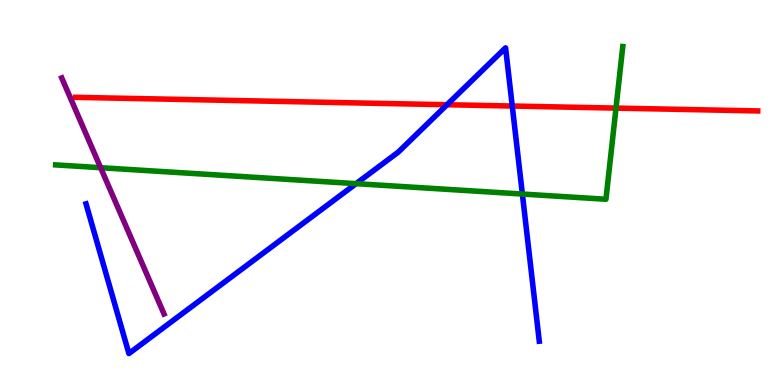[{'lines': ['blue', 'red'], 'intersections': [{'x': 5.77, 'y': 7.28}, {'x': 6.61, 'y': 7.25}]}, {'lines': ['green', 'red'], 'intersections': [{'x': 7.95, 'y': 7.19}]}, {'lines': ['purple', 'red'], 'intersections': []}, {'lines': ['blue', 'green'], 'intersections': [{'x': 4.59, 'y': 5.23}, {'x': 6.74, 'y': 4.96}]}, {'lines': ['blue', 'purple'], 'intersections': []}, {'lines': ['green', 'purple'], 'intersections': [{'x': 1.3, 'y': 5.64}]}]